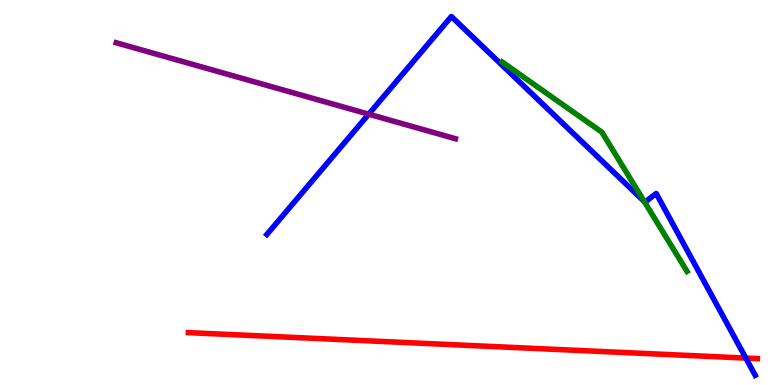[{'lines': ['blue', 'red'], 'intersections': [{'x': 9.62, 'y': 0.699}]}, {'lines': ['green', 'red'], 'intersections': []}, {'lines': ['purple', 'red'], 'intersections': []}, {'lines': ['blue', 'green'], 'intersections': [{'x': 8.31, 'y': 4.76}]}, {'lines': ['blue', 'purple'], 'intersections': [{'x': 4.76, 'y': 7.03}]}, {'lines': ['green', 'purple'], 'intersections': []}]